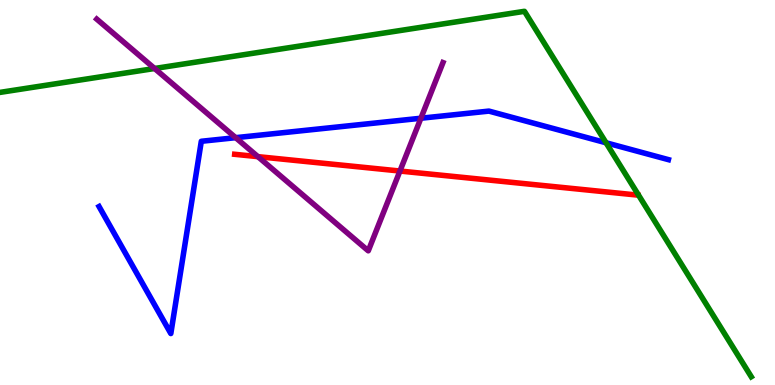[{'lines': ['blue', 'red'], 'intersections': []}, {'lines': ['green', 'red'], 'intersections': []}, {'lines': ['purple', 'red'], 'intersections': [{'x': 3.33, 'y': 5.93}, {'x': 5.16, 'y': 5.56}]}, {'lines': ['blue', 'green'], 'intersections': [{'x': 7.82, 'y': 6.29}]}, {'lines': ['blue', 'purple'], 'intersections': [{'x': 3.04, 'y': 6.42}, {'x': 5.43, 'y': 6.93}]}, {'lines': ['green', 'purple'], 'intersections': [{'x': 1.99, 'y': 8.22}]}]